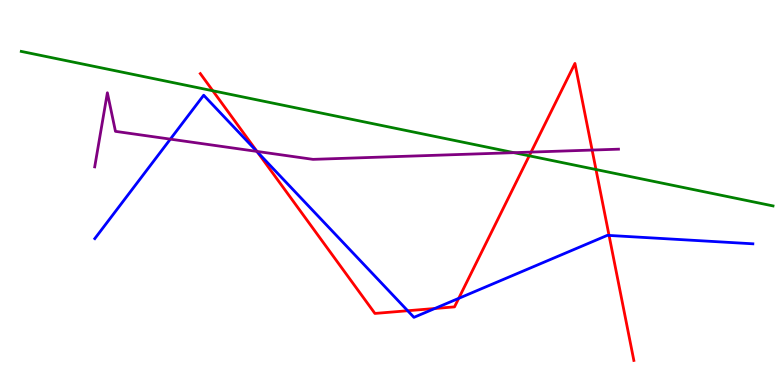[{'lines': ['blue', 'red'], 'intersections': [{'x': 3.32, 'y': 6.06}, {'x': 5.26, 'y': 1.93}, {'x': 5.61, 'y': 1.99}, {'x': 5.92, 'y': 2.25}, {'x': 7.86, 'y': 3.88}]}, {'lines': ['green', 'red'], 'intersections': [{'x': 2.75, 'y': 7.64}, {'x': 6.83, 'y': 5.95}, {'x': 7.69, 'y': 5.6}]}, {'lines': ['purple', 'red'], 'intersections': [{'x': 3.32, 'y': 6.07}, {'x': 6.85, 'y': 6.05}, {'x': 7.64, 'y': 6.1}]}, {'lines': ['blue', 'green'], 'intersections': []}, {'lines': ['blue', 'purple'], 'intersections': [{'x': 2.2, 'y': 6.39}, {'x': 3.31, 'y': 6.07}]}, {'lines': ['green', 'purple'], 'intersections': [{'x': 6.63, 'y': 6.03}]}]